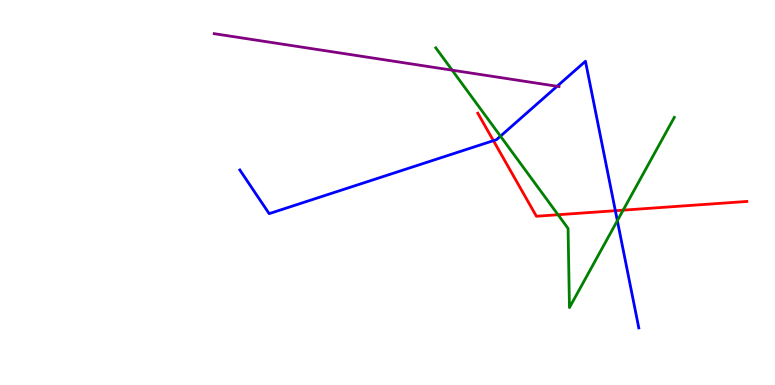[{'lines': ['blue', 'red'], 'intersections': [{'x': 6.37, 'y': 6.35}, {'x': 7.94, 'y': 4.53}]}, {'lines': ['green', 'red'], 'intersections': [{'x': 7.2, 'y': 4.42}, {'x': 8.04, 'y': 4.54}]}, {'lines': ['purple', 'red'], 'intersections': []}, {'lines': ['blue', 'green'], 'intersections': [{'x': 6.46, 'y': 6.46}, {'x': 7.97, 'y': 4.27}]}, {'lines': ['blue', 'purple'], 'intersections': [{'x': 7.19, 'y': 7.76}]}, {'lines': ['green', 'purple'], 'intersections': [{'x': 5.83, 'y': 8.18}]}]